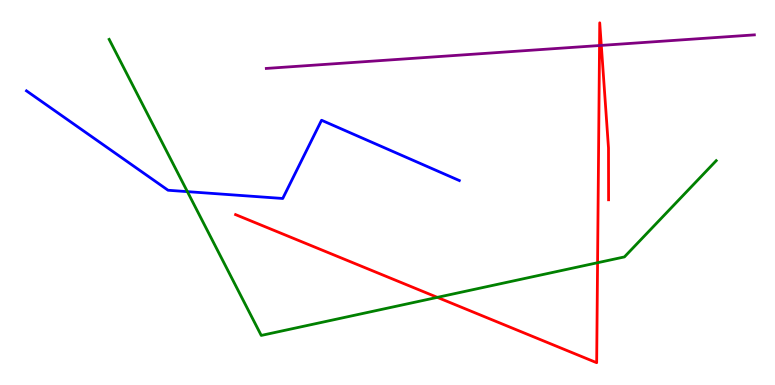[{'lines': ['blue', 'red'], 'intersections': []}, {'lines': ['green', 'red'], 'intersections': [{'x': 5.64, 'y': 2.28}, {'x': 7.71, 'y': 3.18}]}, {'lines': ['purple', 'red'], 'intersections': [{'x': 7.74, 'y': 8.82}, {'x': 7.76, 'y': 8.82}]}, {'lines': ['blue', 'green'], 'intersections': [{'x': 2.42, 'y': 5.02}]}, {'lines': ['blue', 'purple'], 'intersections': []}, {'lines': ['green', 'purple'], 'intersections': []}]